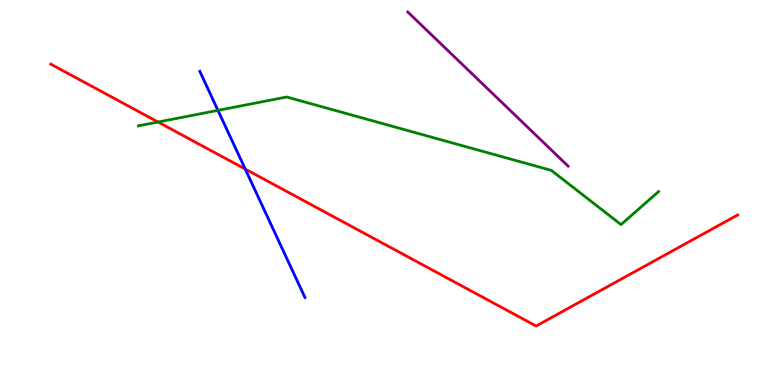[{'lines': ['blue', 'red'], 'intersections': [{'x': 3.16, 'y': 5.61}]}, {'lines': ['green', 'red'], 'intersections': [{'x': 2.04, 'y': 6.83}]}, {'lines': ['purple', 'red'], 'intersections': []}, {'lines': ['blue', 'green'], 'intersections': [{'x': 2.81, 'y': 7.13}]}, {'lines': ['blue', 'purple'], 'intersections': []}, {'lines': ['green', 'purple'], 'intersections': []}]